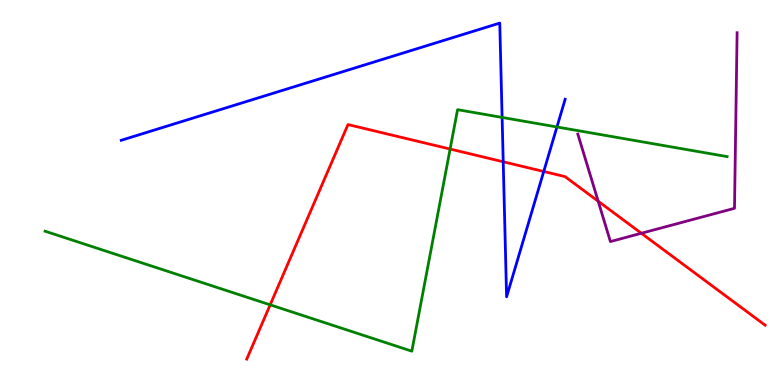[{'lines': ['blue', 'red'], 'intersections': [{'x': 6.49, 'y': 5.8}, {'x': 7.02, 'y': 5.55}]}, {'lines': ['green', 'red'], 'intersections': [{'x': 3.49, 'y': 2.08}, {'x': 5.81, 'y': 6.13}]}, {'lines': ['purple', 'red'], 'intersections': [{'x': 7.72, 'y': 4.77}, {'x': 8.28, 'y': 3.94}]}, {'lines': ['blue', 'green'], 'intersections': [{'x': 6.48, 'y': 6.95}, {'x': 7.19, 'y': 6.7}]}, {'lines': ['blue', 'purple'], 'intersections': []}, {'lines': ['green', 'purple'], 'intersections': []}]